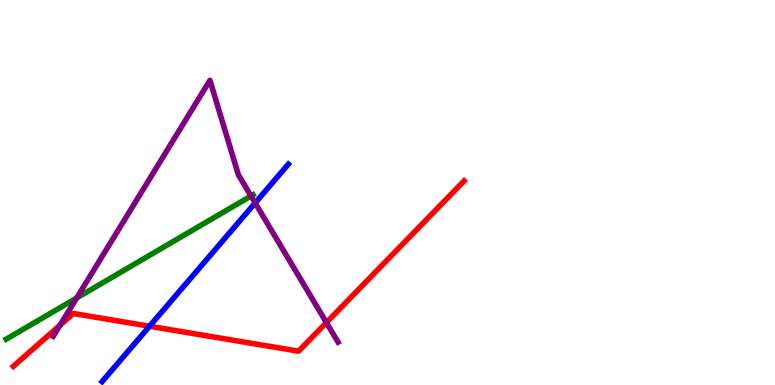[{'lines': ['blue', 'red'], 'intersections': [{'x': 1.93, 'y': 1.53}]}, {'lines': ['green', 'red'], 'intersections': []}, {'lines': ['purple', 'red'], 'intersections': [{'x': 0.775, 'y': 1.55}, {'x': 4.21, 'y': 1.62}]}, {'lines': ['blue', 'green'], 'intersections': []}, {'lines': ['blue', 'purple'], 'intersections': [{'x': 3.29, 'y': 4.73}]}, {'lines': ['green', 'purple'], 'intersections': [{'x': 0.99, 'y': 2.26}, {'x': 3.24, 'y': 4.91}]}]